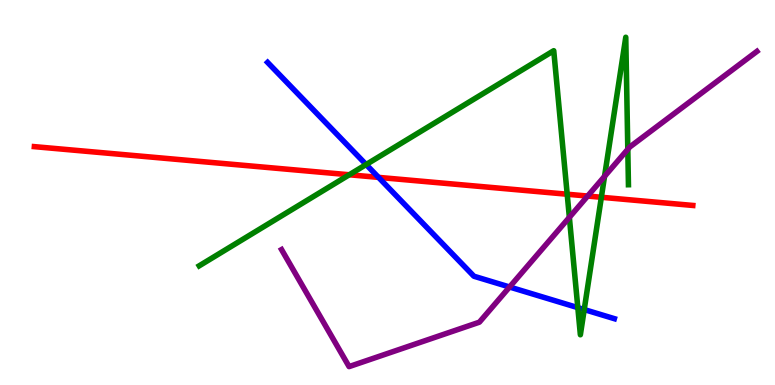[{'lines': ['blue', 'red'], 'intersections': [{'x': 4.88, 'y': 5.39}]}, {'lines': ['green', 'red'], 'intersections': [{'x': 4.51, 'y': 5.46}, {'x': 7.32, 'y': 4.96}, {'x': 7.76, 'y': 4.88}]}, {'lines': ['purple', 'red'], 'intersections': [{'x': 7.58, 'y': 4.91}]}, {'lines': ['blue', 'green'], 'intersections': [{'x': 4.72, 'y': 5.73}, {'x': 7.46, 'y': 2.01}, {'x': 7.54, 'y': 1.96}]}, {'lines': ['blue', 'purple'], 'intersections': [{'x': 6.58, 'y': 2.55}]}, {'lines': ['green', 'purple'], 'intersections': [{'x': 7.35, 'y': 4.35}, {'x': 7.8, 'y': 5.42}, {'x': 8.1, 'y': 6.12}]}]